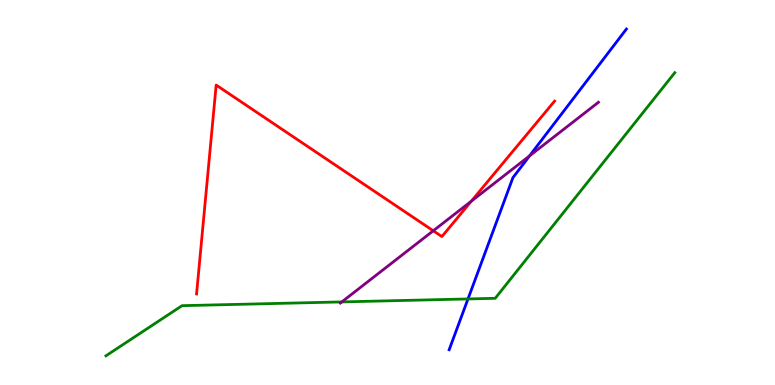[{'lines': ['blue', 'red'], 'intersections': []}, {'lines': ['green', 'red'], 'intersections': []}, {'lines': ['purple', 'red'], 'intersections': [{'x': 5.59, 'y': 4.01}, {'x': 6.08, 'y': 4.78}]}, {'lines': ['blue', 'green'], 'intersections': [{'x': 6.04, 'y': 2.24}]}, {'lines': ['blue', 'purple'], 'intersections': [{'x': 6.83, 'y': 5.95}]}, {'lines': ['green', 'purple'], 'intersections': [{'x': 4.41, 'y': 2.16}]}]